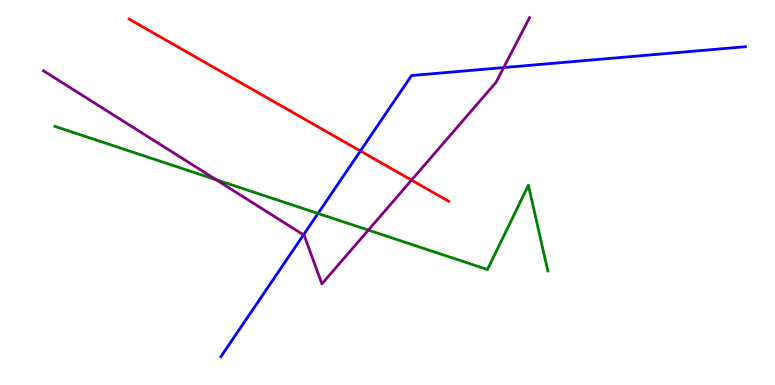[{'lines': ['blue', 'red'], 'intersections': [{'x': 4.65, 'y': 6.08}]}, {'lines': ['green', 'red'], 'intersections': []}, {'lines': ['purple', 'red'], 'intersections': [{'x': 5.31, 'y': 5.32}]}, {'lines': ['blue', 'green'], 'intersections': [{'x': 4.1, 'y': 4.46}]}, {'lines': ['blue', 'purple'], 'intersections': [{'x': 3.92, 'y': 3.9}, {'x': 6.5, 'y': 8.24}]}, {'lines': ['green', 'purple'], 'intersections': [{'x': 2.79, 'y': 5.33}, {'x': 4.75, 'y': 4.02}]}]